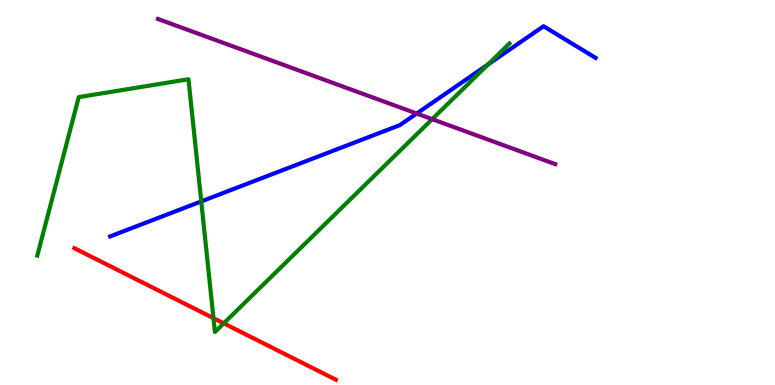[{'lines': ['blue', 'red'], 'intersections': []}, {'lines': ['green', 'red'], 'intersections': [{'x': 2.75, 'y': 1.74}, {'x': 2.89, 'y': 1.6}]}, {'lines': ['purple', 'red'], 'intersections': []}, {'lines': ['blue', 'green'], 'intersections': [{'x': 2.6, 'y': 4.77}, {'x': 6.3, 'y': 8.33}]}, {'lines': ['blue', 'purple'], 'intersections': [{'x': 5.38, 'y': 7.05}]}, {'lines': ['green', 'purple'], 'intersections': [{'x': 5.58, 'y': 6.9}]}]